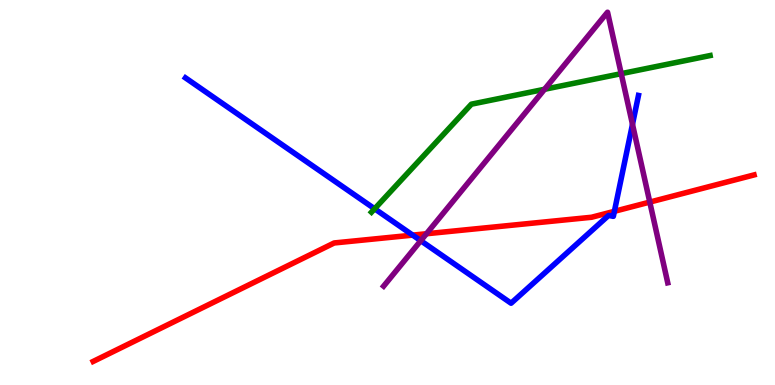[{'lines': ['blue', 'red'], 'intersections': [{'x': 5.33, 'y': 3.89}, {'x': 7.93, 'y': 4.51}]}, {'lines': ['green', 'red'], 'intersections': []}, {'lines': ['purple', 'red'], 'intersections': [{'x': 5.5, 'y': 3.93}, {'x': 8.38, 'y': 4.75}]}, {'lines': ['blue', 'green'], 'intersections': [{'x': 4.83, 'y': 4.58}]}, {'lines': ['blue', 'purple'], 'intersections': [{'x': 5.43, 'y': 3.75}, {'x': 8.16, 'y': 6.77}]}, {'lines': ['green', 'purple'], 'intersections': [{'x': 7.03, 'y': 7.68}, {'x': 8.02, 'y': 8.09}]}]